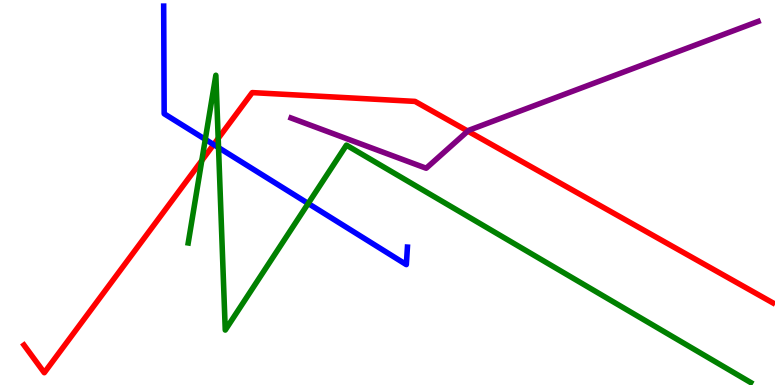[{'lines': ['blue', 'red'], 'intersections': [{'x': 2.76, 'y': 6.24}]}, {'lines': ['green', 'red'], 'intersections': [{'x': 2.6, 'y': 5.83}, {'x': 2.82, 'y': 6.4}]}, {'lines': ['purple', 'red'], 'intersections': [{'x': 6.04, 'y': 6.59}]}, {'lines': ['blue', 'green'], 'intersections': [{'x': 2.65, 'y': 6.38}, {'x': 2.82, 'y': 6.17}, {'x': 3.98, 'y': 4.71}]}, {'lines': ['blue', 'purple'], 'intersections': []}, {'lines': ['green', 'purple'], 'intersections': []}]